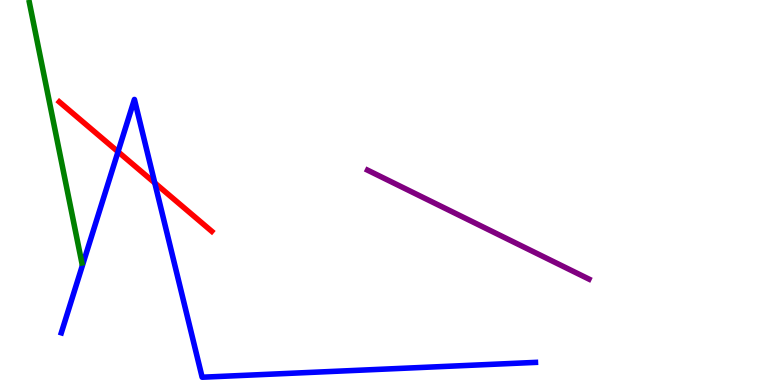[{'lines': ['blue', 'red'], 'intersections': [{'x': 1.52, 'y': 6.06}, {'x': 2.0, 'y': 5.25}]}, {'lines': ['green', 'red'], 'intersections': []}, {'lines': ['purple', 'red'], 'intersections': []}, {'lines': ['blue', 'green'], 'intersections': []}, {'lines': ['blue', 'purple'], 'intersections': []}, {'lines': ['green', 'purple'], 'intersections': []}]